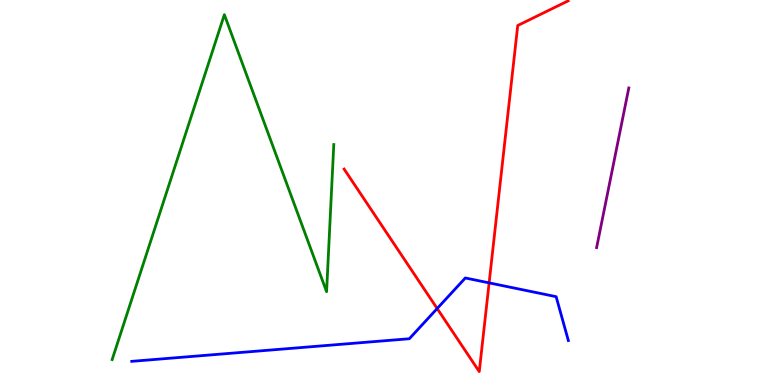[{'lines': ['blue', 'red'], 'intersections': [{'x': 5.64, 'y': 1.99}, {'x': 6.31, 'y': 2.65}]}, {'lines': ['green', 'red'], 'intersections': []}, {'lines': ['purple', 'red'], 'intersections': []}, {'lines': ['blue', 'green'], 'intersections': []}, {'lines': ['blue', 'purple'], 'intersections': []}, {'lines': ['green', 'purple'], 'intersections': []}]